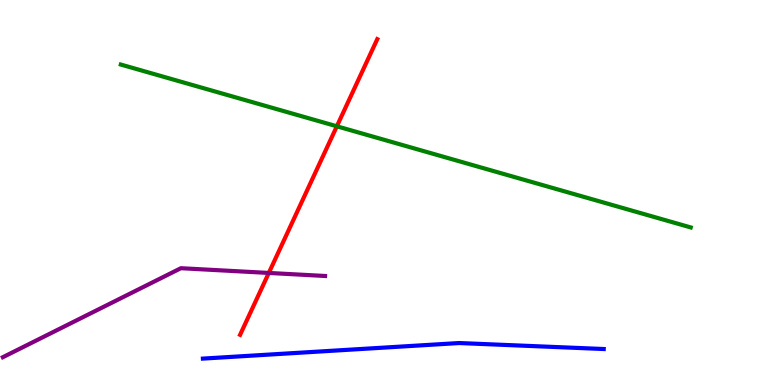[{'lines': ['blue', 'red'], 'intersections': []}, {'lines': ['green', 'red'], 'intersections': [{'x': 4.35, 'y': 6.72}]}, {'lines': ['purple', 'red'], 'intersections': [{'x': 3.47, 'y': 2.91}]}, {'lines': ['blue', 'green'], 'intersections': []}, {'lines': ['blue', 'purple'], 'intersections': []}, {'lines': ['green', 'purple'], 'intersections': []}]